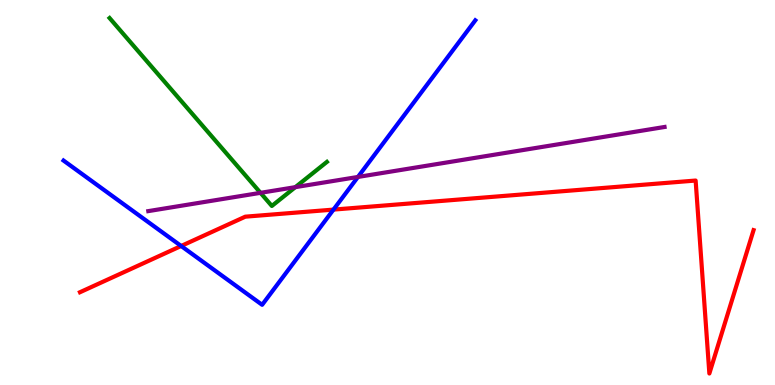[{'lines': ['blue', 'red'], 'intersections': [{'x': 2.34, 'y': 3.61}, {'x': 4.3, 'y': 4.56}]}, {'lines': ['green', 'red'], 'intersections': []}, {'lines': ['purple', 'red'], 'intersections': []}, {'lines': ['blue', 'green'], 'intersections': []}, {'lines': ['blue', 'purple'], 'intersections': [{'x': 4.62, 'y': 5.4}]}, {'lines': ['green', 'purple'], 'intersections': [{'x': 3.36, 'y': 4.99}, {'x': 3.81, 'y': 5.14}]}]